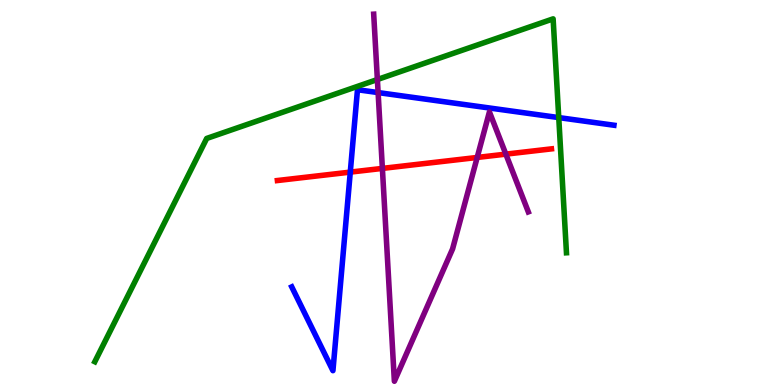[{'lines': ['blue', 'red'], 'intersections': [{'x': 4.52, 'y': 5.53}]}, {'lines': ['green', 'red'], 'intersections': []}, {'lines': ['purple', 'red'], 'intersections': [{'x': 4.93, 'y': 5.63}, {'x': 6.16, 'y': 5.91}, {'x': 6.53, 'y': 6.0}]}, {'lines': ['blue', 'green'], 'intersections': [{'x': 7.21, 'y': 6.95}]}, {'lines': ['blue', 'purple'], 'intersections': [{'x': 4.88, 'y': 7.6}]}, {'lines': ['green', 'purple'], 'intersections': [{'x': 4.87, 'y': 7.93}]}]